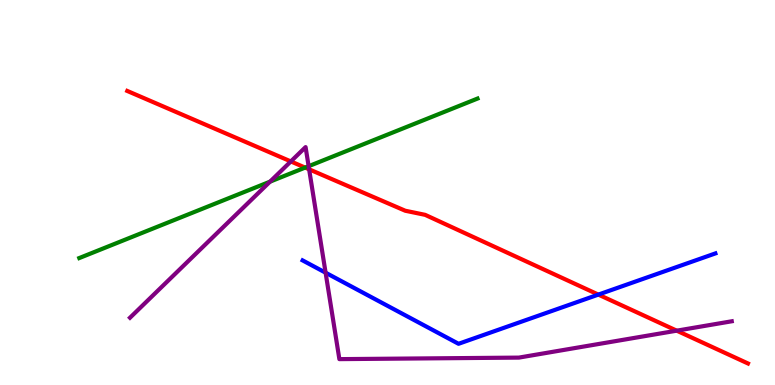[{'lines': ['blue', 'red'], 'intersections': [{'x': 7.72, 'y': 2.35}]}, {'lines': ['green', 'red'], 'intersections': [{'x': 3.94, 'y': 5.65}]}, {'lines': ['purple', 'red'], 'intersections': [{'x': 3.75, 'y': 5.81}, {'x': 3.99, 'y': 5.6}, {'x': 8.73, 'y': 1.41}]}, {'lines': ['blue', 'green'], 'intersections': []}, {'lines': ['blue', 'purple'], 'intersections': [{'x': 4.2, 'y': 2.92}]}, {'lines': ['green', 'purple'], 'intersections': [{'x': 3.48, 'y': 5.28}, {'x': 3.98, 'y': 5.68}]}]